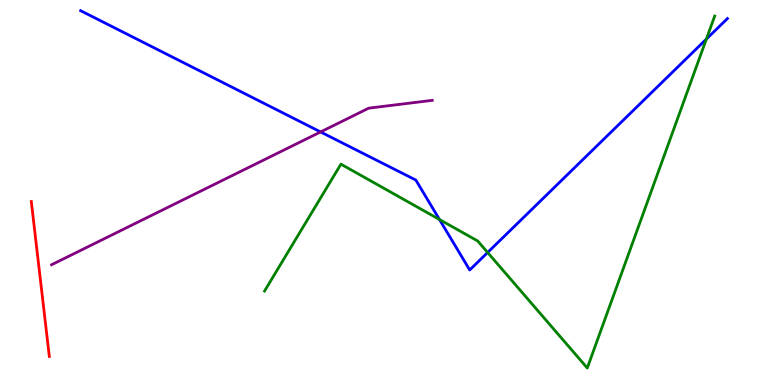[{'lines': ['blue', 'red'], 'intersections': []}, {'lines': ['green', 'red'], 'intersections': []}, {'lines': ['purple', 'red'], 'intersections': []}, {'lines': ['blue', 'green'], 'intersections': [{'x': 5.67, 'y': 4.3}, {'x': 6.29, 'y': 3.44}, {'x': 9.11, 'y': 8.98}]}, {'lines': ['blue', 'purple'], 'intersections': [{'x': 4.14, 'y': 6.57}]}, {'lines': ['green', 'purple'], 'intersections': []}]